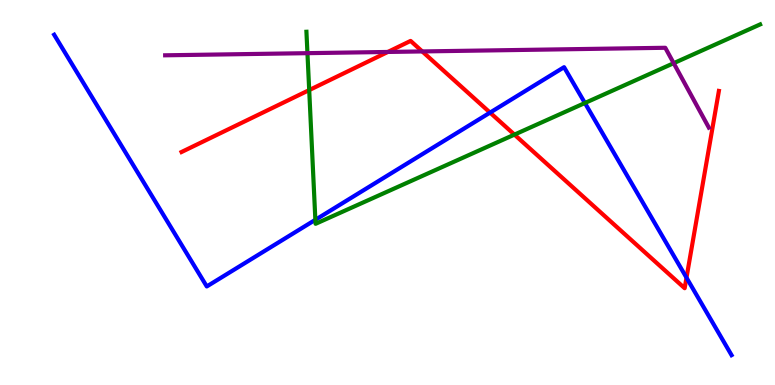[{'lines': ['blue', 'red'], 'intersections': [{'x': 6.32, 'y': 7.08}, {'x': 8.86, 'y': 2.79}]}, {'lines': ['green', 'red'], 'intersections': [{'x': 3.99, 'y': 7.66}, {'x': 6.64, 'y': 6.5}]}, {'lines': ['purple', 'red'], 'intersections': [{'x': 5.0, 'y': 8.65}, {'x': 5.45, 'y': 8.66}]}, {'lines': ['blue', 'green'], 'intersections': [{'x': 4.07, 'y': 4.29}, {'x': 7.55, 'y': 7.32}]}, {'lines': ['blue', 'purple'], 'intersections': []}, {'lines': ['green', 'purple'], 'intersections': [{'x': 3.97, 'y': 8.62}, {'x': 8.69, 'y': 8.36}]}]